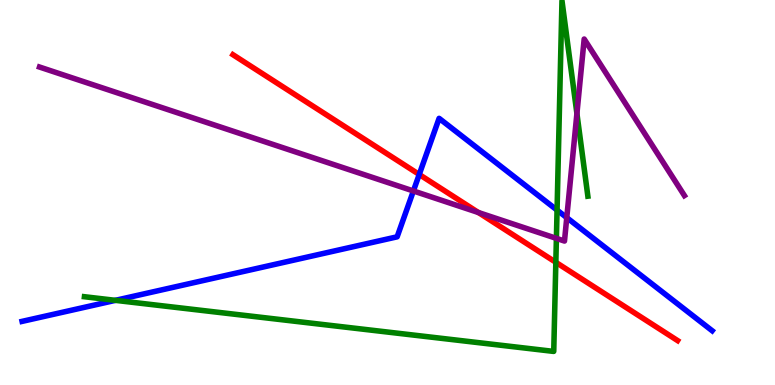[{'lines': ['blue', 'red'], 'intersections': [{'x': 5.41, 'y': 5.47}]}, {'lines': ['green', 'red'], 'intersections': [{'x': 7.17, 'y': 3.19}]}, {'lines': ['purple', 'red'], 'intersections': [{'x': 6.17, 'y': 4.48}]}, {'lines': ['blue', 'green'], 'intersections': [{'x': 1.49, 'y': 2.2}, {'x': 7.19, 'y': 4.54}]}, {'lines': ['blue', 'purple'], 'intersections': [{'x': 5.33, 'y': 5.04}, {'x': 7.31, 'y': 4.35}]}, {'lines': ['green', 'purple'], 'intersections': [{'x': 7.18, 'y': 3.81}, {'x': 7.44, 'y': 7.05}]}]